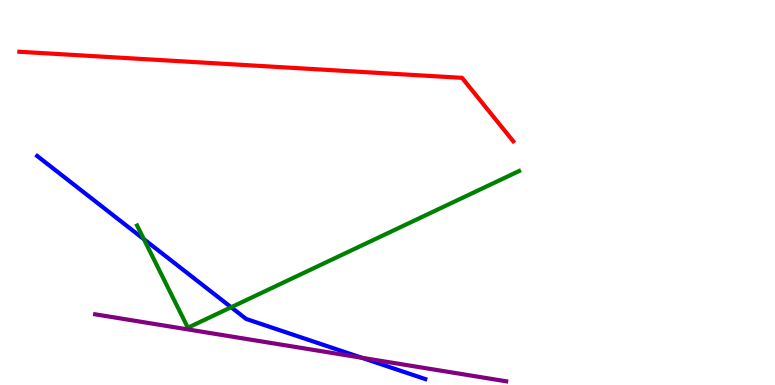[{'lines': ['blue', 'red'], 'intersections': []}, {'lines': ['green', 'red'], 'intersections': []}, {'lines': ['purple', 'red'], 'intersections': []}, {'lines': ['blue', 'green'], 'intersections': [{'x': 1.86, 'y': 3.79}, {'x': 2.98, 'y': 2.02}]}, {'lines': ['blue', 'purple'], 'intersections': [{'x': 4.67, 'y': 0.707}]}, {'lines': ['green', 'purple'], 'intersections': []}]